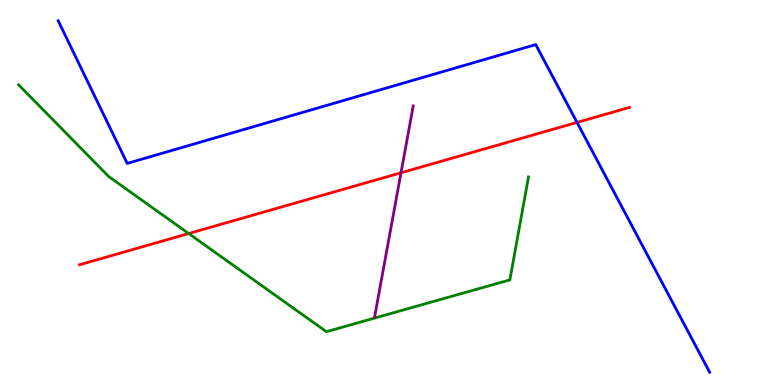[{'lines': ['blue', 'red'], 'intersections': [{'x': 7.45, 'y': 6.82}]}, {'lines': ['green', 'red'], 'intersections': [{'x': 2.43, 'y': 3.93}]}, {'lines': ['purple', 'red'], 'intersections': [{'x': 5.17, 'y': 5.51}]}, {'lines': ['blue', 'green'], 'intersections': []}, {'lines': ['blue', 'purple'], 'intersections': []}, {'lines': ['green', 'purple'], 'intersections': []}]